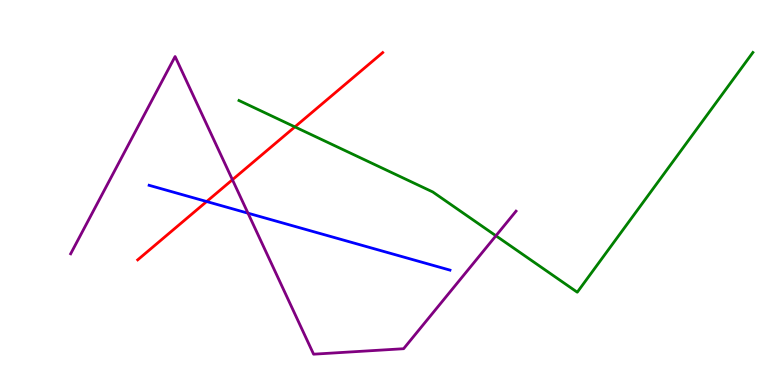[{'lines': ['blue', 'red'], 'intersections': [{'x': 2.67, 'y': 4.77}]}, {'lines': ['green', 'red'], 'intersections': [{'x': 3.8, 'y': 6.7}]}, {'lines': ['purple', 'red'], 'intersections': [{'x': 3.0, 'y': 5.33}]}, {'lines': ['blue', 'green'], 'intersections': []}, {'lines': ['blue', 'purple'], 'intersections': [{'x': 3.2, 'y': 4.46}]}, {'lines': ['green', 'purple'], 'intersections': [{'x': 6.4, 'y': 3.88}]}]